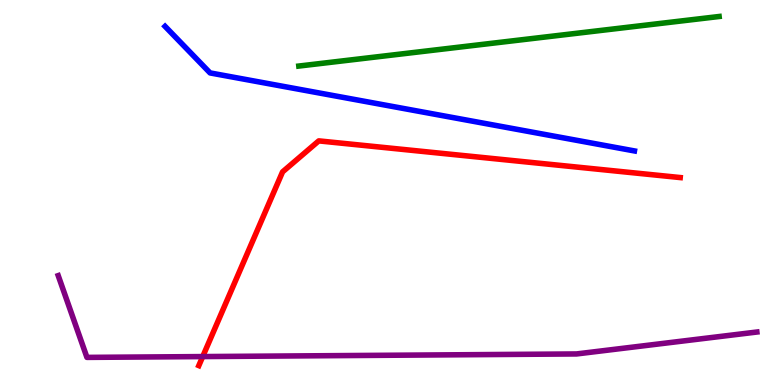[{'lines': ['blue', 'red'], 'intersections': []}, {'lines': ['green', 'red'], 'intersections': []}, {'lines': ['purple', 'red'], 'intersections': [{'x': 2.62, 'y': 0.738}]}, {'lines': ['blue', 'green'], 'intersections': []}, {'lines': ['blue', 'purple'], 'intersections': []}, {'lines': ['green', 'purple'], 'intersections': []}]